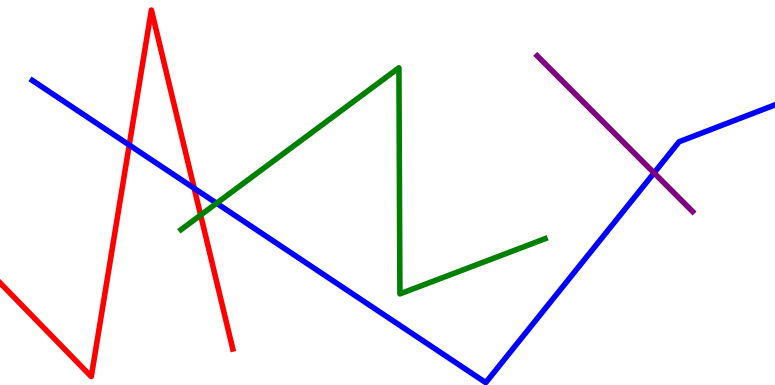[{'lines': ['blue', 'red'], 'intersections': [{'x': 1.67, 'y': 6.23}, {'x': 2.51, 'y': 5.11}]}, {'lines': ['green', 'red'], 'intersections': [{'x': 2.59, 'y': 4.41}]}, {'lines': ['purple', 'red'], 'intersections': []}, {'lines': ['blue', 'green'], 'intersections': [{'x': 2.79, 'y': 4.72}]}, {'lines': ['blue', 'purple'], 'intersections': [{'x': 8.44, 'y': 5.51}]}, {'lines': ['green', 'purple'], 'intersections': []}]